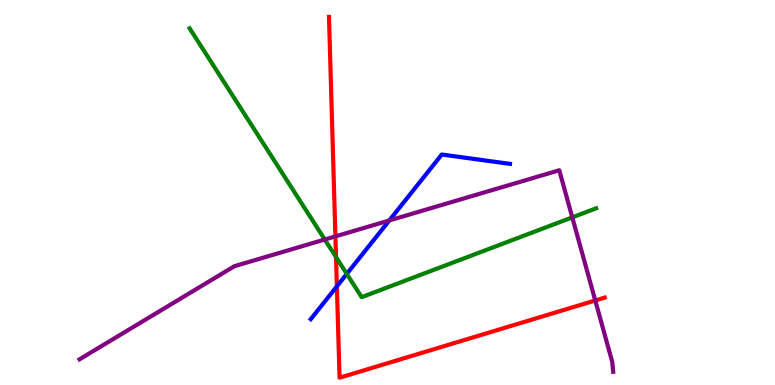[{'lines': ['blue', 'red'], 'intersections': [{'x': 4.35, 'y': 2.56}]}, {'lines': ['green', 'red'], 'intersections': [{'x': 4.34, 'y': 3.32}]}, {'lines': ['purple', 'red'], 'intersections': [{'x': 4.33, 'y': 3.86}, {'x': 7.68, 'y': 2.2}]}, {'lines': ['blue', 'green'], 'intersections': [{'x': 4.47, 'y': 2.89}]}, {'lines': ['blue', 'purple'], 'intersections': [{'x': 5.02, 'y': 4.27}]}, {'lines': ['green', 'purple'], 'intersections': [{'x': 4.19, 'y': 3.78}, {'x': 7.38, 'y': 4.35}]}]